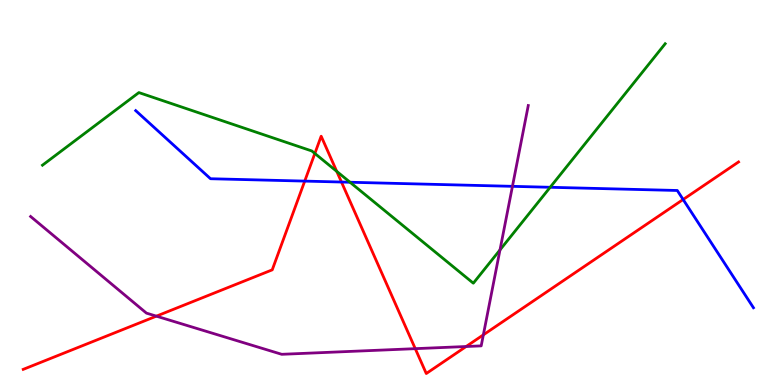[{'lines': ['blue', 'red'], 'intersections': [{'x': 3.93, 'y': 5.3}, {'x': 4.41, 'y': 5.27}, {'x': 8.81, 'y': 4.82}]}, {'lines': ['green', 'red'], 'intersections': [{'x': 4.06, 'y': 6.01}, {'x': 4.35, 'y': 5.55}]}, {'lines': ['purple', 'red'], 'intersections': [{'x': 2.02, 'y': 1.79}, {'x': 5.36, 'y': 0.944}, {'x': 6.01, 'y': 1.0}, {'x': 6.24, 'y': 1.3}]}, {'lines': ['blue', 'green'], 'intersections': [{'x': 4.52, 'y': 5.27}, {'x': 7.1, 'y': 5.14}]}, {'lines': ['blue', 'purple'], 'intersections': [{'x': 6.61, 'y': 5.16}]}, {'lines': ['green', 'purple'], 'intersections': [{'x': 6.45, 'y': 3.51}]}]